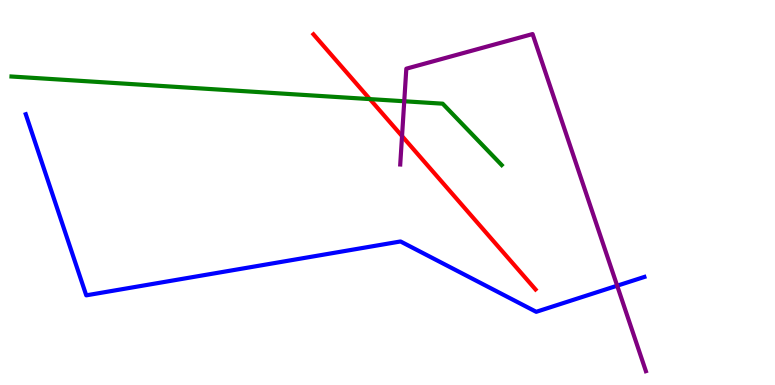[{'lines': ['blue', 'red'], 'intersections': []}, {'lines': ['green', 'red'], 'intersections': [{'x': 4.77, 'y': 7.43}]}, {'lines': ['purple', 'red'], 'intersections': [{'x': 5.19, 'y': 6.47}]}, {'lines': ['blue', 'green'], 'intersections': []}, {'lines': ['blue', 'purple'], 'intersections': [{'x': 7.96, 'y': 2.58}]}, {'lines': ['green', 'purple'], 'intersections': [{'x': 5.22, 'y': 7.37}]}]